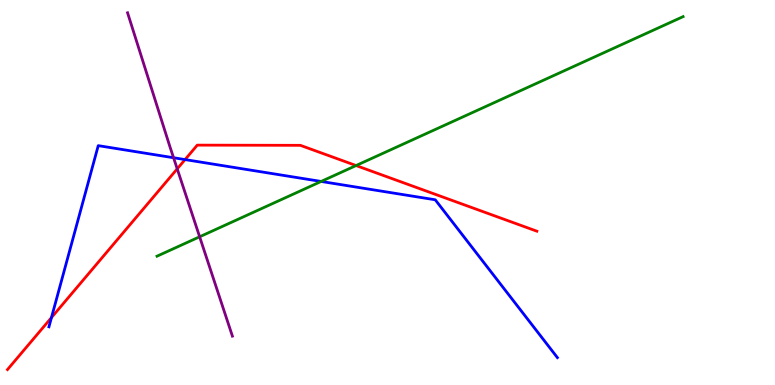[{'lines': ['blue', 'red'], 'intersections': [{'x': 0.664, 'y': 1.75}, {'x': 2.39, 'y': 5.85}]}, {'lines': ['green', 'red'], 'intersections': [{'x': 4.59, 'y': 5.7}]}, {'lines': ['purple', 'red'], 'intersections': [{'x': 2.29, 'y': 5.61}]}, {'lines': ['blue', 'green'], 'intersections': [{'x': 4.14, 'y': 5.29}]}, {'lines': ['blue', 'purple'], 'intersections': [{'x': 2.24, 'y': 5.9}]}, {'lines': ['green', 'purple'], 'intersections': [{'x': 2.58, 'y': 3.85}]}]